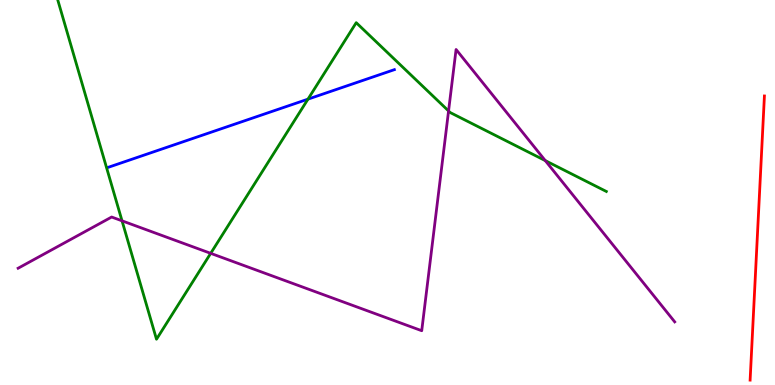[{'lines': ['blue', 'red'], 'intersections': []}, {'lines': ['green', 'red'], 'intersections': []}, {'lines': ['purple', 'red'], 'intersections': []}, {'lines': ['blue', 'green'], 'intersections': [{'x': 3.97, 'y': 7.42}]}, {'lines': ['blue', 'purple'], 'intersections': []}, {'lines': ['green', 'purple'], 'intersections': [{'x': 1.57, 'y': 4.26}, {'x': 2.72, 'y': 3.42}, {'x': 5.79, 'y': 7.12}, {'x': 7.04, 'y': 5.83}]}]